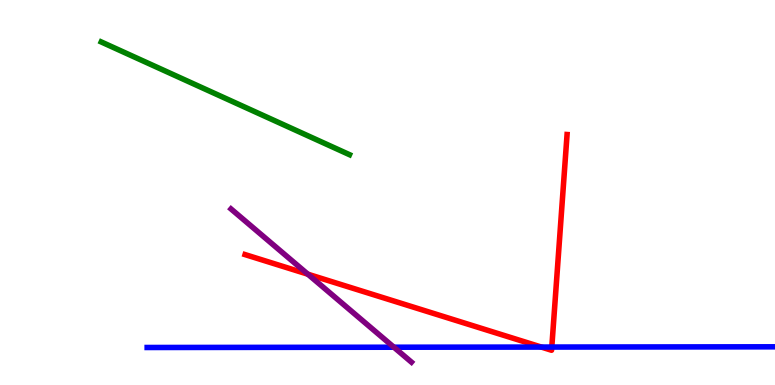[{'lines': ['blue', 'red'], 'intersections': [{'x': 6.99, 'y': 0.985}, {'x': 7.12, 'y': 0.986}]}, {'lines': ['green', 'red'], 'intersections': []}, {'lines': ['purple', 'red'], 'intersections': [{'x': 3.97, 'y': 2.88}]}, {'lines': ['blue', 'green'], 'intersections': []}, {'lines': ['blue', 'purple'], 'intersections': [{'x': 5.08, 'y': 0.981}]}, {'lines': ['green', 'purple'], 'intersections': []}]